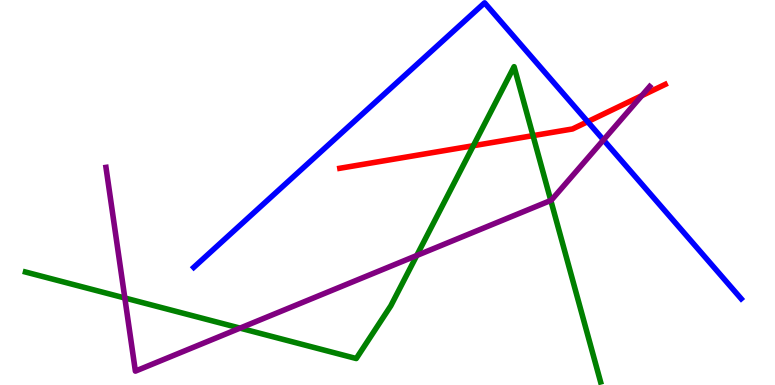[{'lines': ['blue', 'red'], 'intersections': [{'x': 7.58, 'y': 6.84}]}, {'lines': ['green', 'red'], 'intersections': [{'x': 6.11, 'y': 6.22}, {'x': 6.88, 'y': 6.48}]}, {'lines': ['purple', 'red'], 'intersections': [{'x': 8.28, 'y': 7.52}]}, {'lines': ['blue', 'green'], 'intersections': []}, {'lines': ['blue', 'purple'], 'intersections': [{'x': 7.79, 'y': 6.37}]}, {'lines': ['green', 'purple'], 'intersections': [{'x': 1.61, 'y': 2.26}, {'x': 3.1, 'y': 1.48}, {'x': 5.38, 'y': 3.36}, {'x': 7.11, 'y': 4.79}]}]